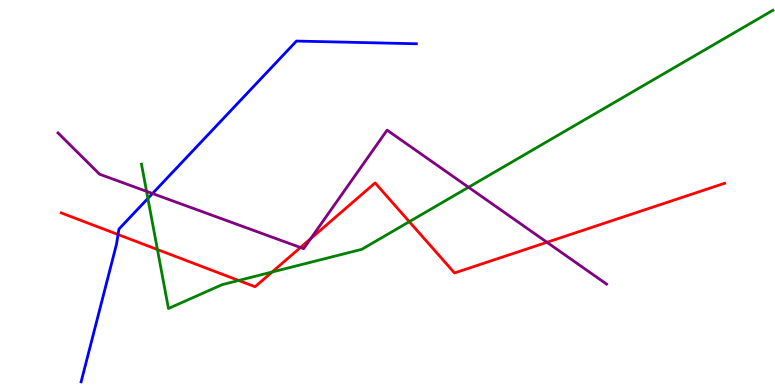[{'lines': ['blue', 'red'], 'intersections': [{'x': 1.52, 'y': 3.91}]}, {'lines': ['green', 'red'], 'intersections': [{'x': 2.03, 'y': 3.52}, {'x': 3.08, 'y': 2.72}, {'x': 3.51, 'y': 2.93}, {'x': 5.28, 'y': 4.24}]}, {'lines': ['purple', 'red'], 'intersections': [{'x': 3.88, 'y': 3.57}, {'x': 4.01, 'y': 3.8}, {'x': 7.06, 'y': 3.71}]}, {'lines': ['blue', 'green'], 'intersections': [{'x': 1.91, 'y': 4.85}]}, {'lines': ['blue', 'purple'], 'intersections': [{'x': 1.97, 'y': 4.97}]}, {'lines': ['green', 'purple'], 'intersections': [{'x': 1.89, 'y': 5.03}, {'x': 6.05, 'y': 5.14}]}]